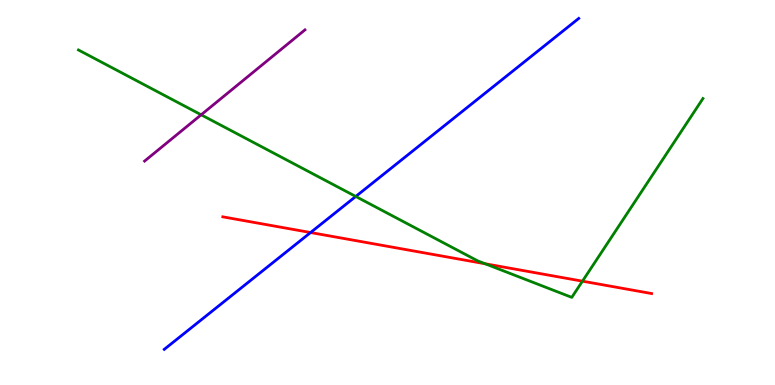[{'lines': ['blue', 'red'], 'intersections': [{'x': 4.01, 'y': 3.96}]}, {'lines': ['green', 'red'], 'intersections': [{'x': 6.26, 'y': 3.15}, {'x': 7.52, 'y': 2.7}]}, {'lines': ['purple', 'red'], 'intersections': []}, {'lines': ['blue', 'green'], 'intersections': [{'x': 4.59, 'y': 4.9}]}, {'lines': ['blue', 'purple'], 'intersections': []}, {'lines': ['green', 'purple'], 'intersections': [{'x': 2.6, 'y': 7.02}]}]